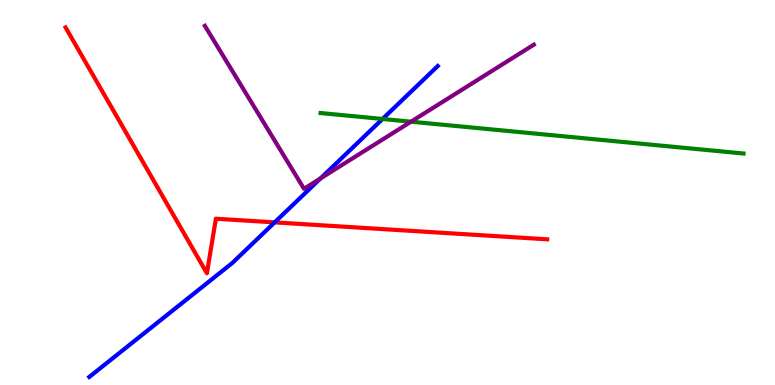[{'lines': ['blue', 'red'], 'intersections': [{'x': 3.54, 'y': 4.22}]}, {'lines': ['green', 'red'], 'intersections': []}, {'lines': ['purple', 'red'], 'intersections': []}, {'lines': ['blue', 'green'], 'intersections': [{'x': 4.94, 'y': 6.91}]}, {'lines': ['blue', 'purple'], 'intersections': [{'x': 4.13, 'y': 5.36}]}, {'lines': ['green', 'purple'], 'intersections': [{'x': 5.3, 'y': 6.84}]}]